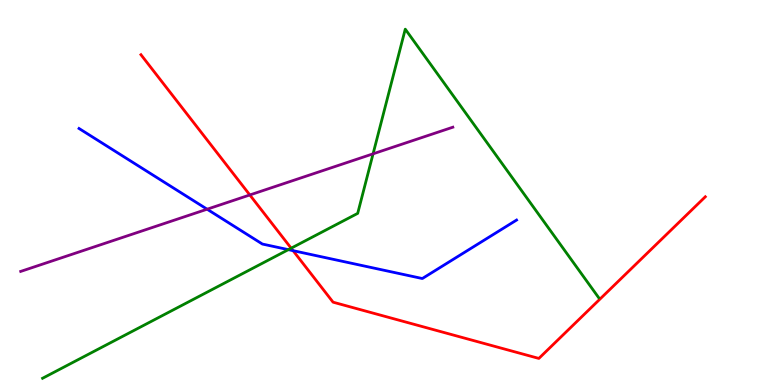[{'lines': ['blue', 'red'], 'intersections': [{'x': 3.78, 'y': 3.49}]}, {'lines': ['green', 'red'], 'intersections': [{'x': 3.76, 'y': 3.55}]}, {'lines': ['purple', 'red'], 'intersections': [{'x': 3.22, 'y': 4.94}]}, {'lines': ['blue', 'green'], 'intersections': [{'x': 3.72, 'y': 3.52}]}, {'lines': ['blue', 'purple'], 'intersections': [{'x': 2.67, 'y': 4.57}]}, {'lines': ['green', 'purple'], 'intersections': [{'x': 4.81, 'y': 6.0}]}]